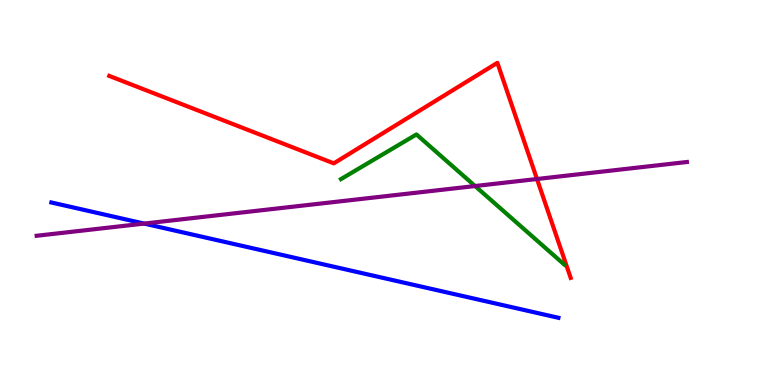[{'lines': ['blue', 'red'], 'intersections': []}, {'lines': ['green', 'red'], 'intersections': []}, {'lines': ['purple', 'red'], 'intersections': [{'x': 6.93, 'y': 5.35}]}, {'lines': ['blue', 'green'], 'intersections': []}, {'lines': ['blue', 'purple'], 'intersections': [{'x': 1.86, 'y': 4.19}]}, {'lines': ['green', 'purple'], 'intersections': [{'x': 6.13, 'y': 5.17}]}]